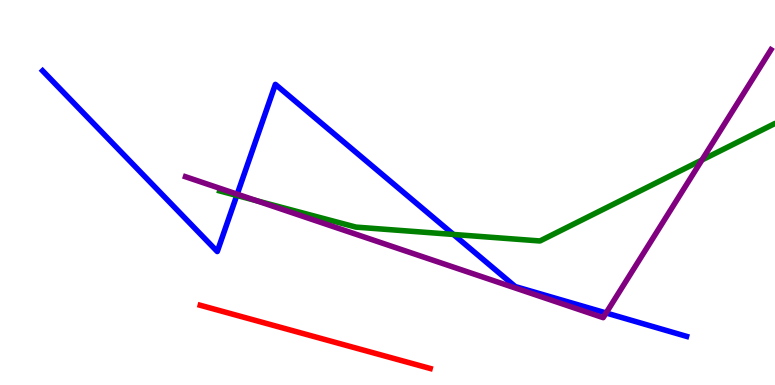[{'lines': ['blue', 'red'], 'intersections': []}, {'lines': ['green', 'red'], 'intersections': []}, {'lines': ['purple', 'red'], 'intersections': []}, {'lines': ['blue', 'green'], 'intersections': [{'x': 3.06, 'y': 4.92}, {'x': 5.85, 'y': 3.91}]}, {'lines': ['blue', 'purple'], 'intersections': [{'x': 3.06, 'y': 4.96}, {'x': 7.82, 'y': 1.87}]}, {'lines': ['green', 'purple'], 'intersections': [{'x': 3.31, 'y': 4.79}, {'x': 9.06, 'y': 5.84}]}]